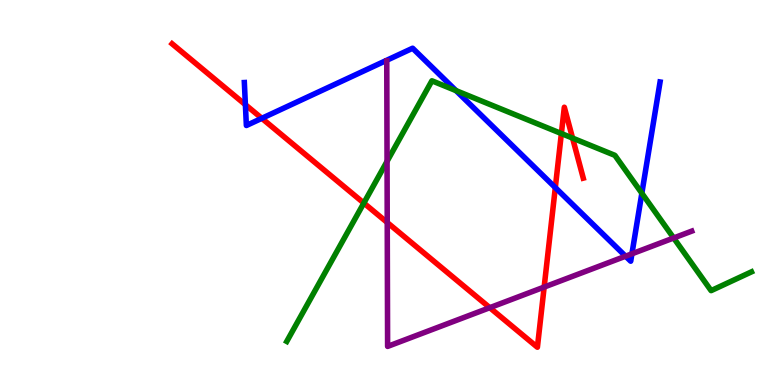[{'lines': ['blue', 'red'], 'intersections': [{'x': 3.17, 'y': 7.28}, {'x': 3.38, 'y': 6.93}, {'x': 7.17, 'y': 5.13}]}, {'lines': ['green', 'red'], 'intersections': [{'x': 4.69, 'y': 4.73}, {'x': 7.24, 'y': 6.53}, {'x': 7.39, 'y': 6.41}]}, {'lines': ['purple', 'red'], 'intersections': [{'x': 5.0, 'y': 4.22}, {'x': 6.32, 'y': 2.01}, {'x': 7.02, 'y': 2.54}]}, {'lines': ['blue', 'green'], 'intersections': [{'x': 5.88, 'y': 7.65}, {'x': 8.28, 'y': 4.98}]}, {'lines': ['blue', 'purple'], 'intersections': [{'x': 8.07, 'y': 3.35}, {'x': 8.15, 'y': 3.41}]}, {'lines': ['green', 'purple'], 'intersections': [{'x': 4.99, 'y': 5.81}, {'x': 8.69, 'y': 3.82}]}]